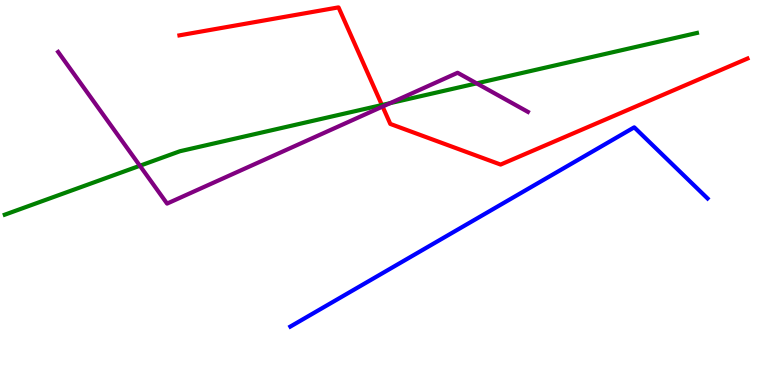[{'lines': ['blue', 'red'], 'intersections': []}, {'lines': ['green', 'red'], 'intersections': [{'x': 4.93, 'y': 7.27}]}, {'lines': ['purple', 'red'], 'intersections': [{'x': 4.94, 'y': 7.23}]}, {'lines': ['blue', 'green'], 'intersections': []}, {'lines': ['blue', 'purple'], 'intersections': []}, {'lines': ['green', 'purple'], 'intersections': [{'x': 1.81, 'y': 5.69}, {'x': 5.03, 'y': 7.32}, {'x': 6.15, 'y': 7.83}]}]